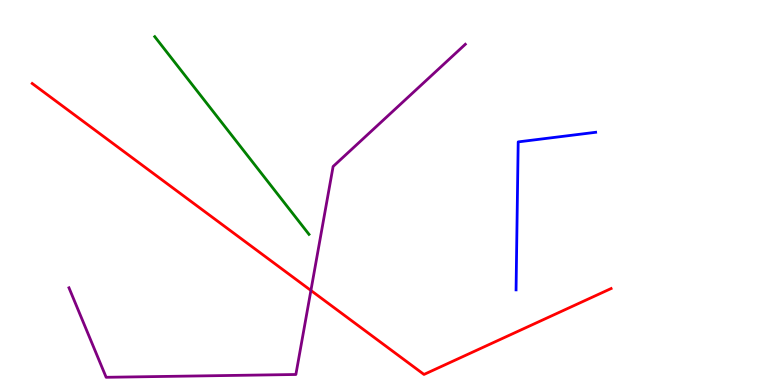[{'lines': ['blue', 'red'], 'intersections': []}, {'lines': ['green', 'red'], 'intersections': []}, {'lines': ['purple', 'red'], 'intersections': [{'x': 4.01, 'y': 2.46}]}, {'lines': ['blue', 'green'], 'intersections': []}, {'lines': ['blue', 'purple'], 'intersections': []}, {'lines': ['green', 'purple'], 'intersections': []}]